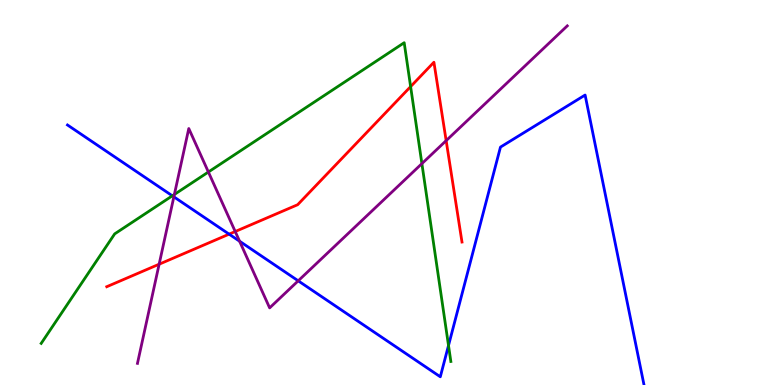[{'lines': ['blue', 'red'], 'intersections': [{'x': 2.96, 'y': 3.92}]}, {'lines': ['green', 'red'], 'intersections': [{'x': 5.3, 'y': 7.75}]}, {'lines': ['purple', 'red'], 'intersections': [{'x': 2.05, 'y': 3.14}, {'x': 3.04, 'y': 3.99}, {'x': 5.76, 'y': 6.35}]}, {'lines': ['blue', 'green'], 'intersections': [{'x': 2.22, 'y': 4.91}, {'x': 5.79, 'y': 1.03}]}, {'lines': ['blue', 'purple'], 'intersections': [{'x': 2.24, 'y': 4.89}, {'x': 3.09, 'y': 3.73}, {'x': 3.85, 'y': 2.71}]}, {'lines': ['green', 'purple'], 'intersections': [{'x': 2.25, 'y': 4.95}, {'x': 2.69, 'y': 5.53}, {'x': 5.44, 'y': 5.75}]}]